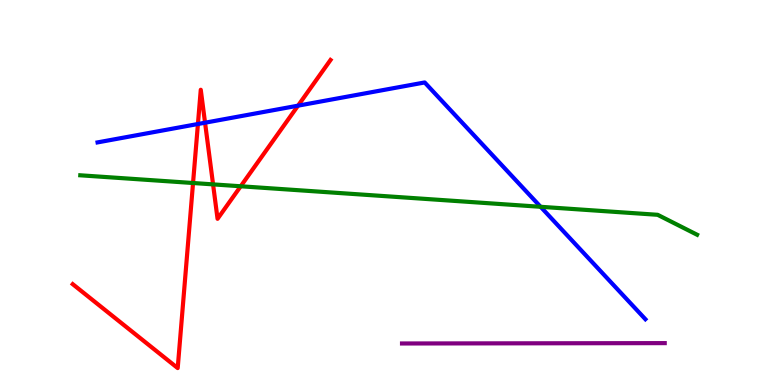[{'lines': ['blue', 'red'], 'intersections': [{'x': 2.55, 'y': 6.78}, {'x': 2.65, 'y': 6.81}, {'x': 3.85, 'y': 7.26}]}, {'lines': ['green', 'red'], 'intersections': [{'x': 2.49, 'y': 5.25}, {'x': 2.75, 'y': 5.21}, {'x': 3.11, 'y': 5.16}]}, {'lines': ['purple', 'red'], 'intersections': []}, {'lines': ['blue', 'green'], 'intersections': [{'x': 6.98, 'y': 4.63}]}, {'lines': ['blue', 'purple'], 'intersections': []}, {'lines': ['green', 'purple'], 'intersections': []}]